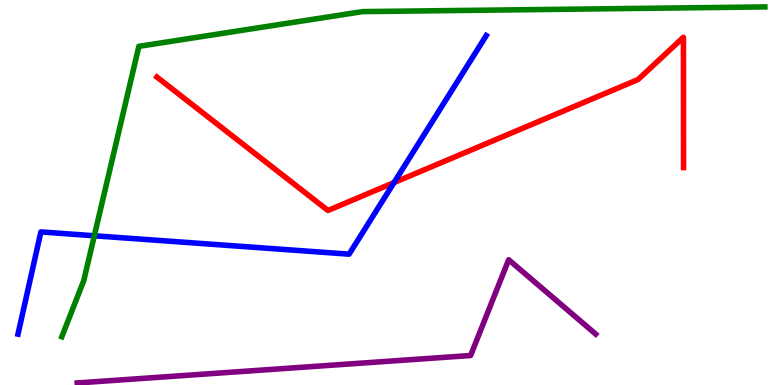[{'lines': ['blue', 'red'], 'intersections': [{'x': 5.08, 'y': 5.26}]}, {'lines': ['green', 'red'], 'intersections': []}, {'lines': ['purple', 'red'], 'intersections': []}, {'lines': ['blue', 'green'], 'intersections': [{'x': 1.22, 'y': 3.88}]}, {'lines': ['blue', 'purple'], 'intersections': []}, {'lines': ['green', 'purple'], 'intersections': []}]